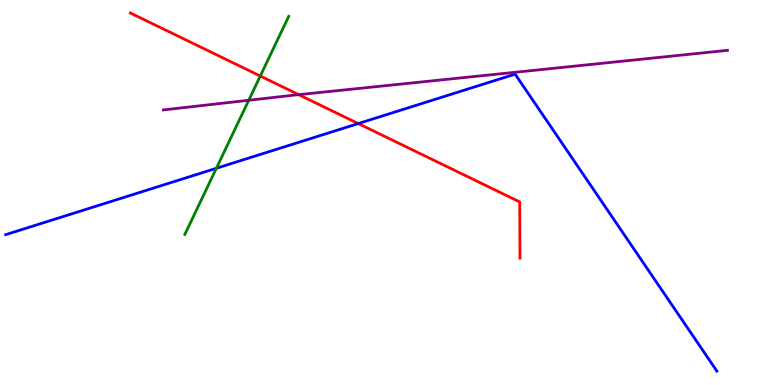[{'lines': ['blue', 'red'], 'intersections': [{'x': 4.62, 'y': 6.79}]}, {'lines': ['green', 'red'], 'intersections': [{'x': 3.36, 'y': 8.03}]}, {'lines': ['purple', 'red'], 'intersections': [{'x': 3.85, 'y': 7.54}]}, {'lines': ['blue', 'green'], 'intersections': [{'x': 2.79, 'y': 5.63}]}, {'lines': ['blue', 'purple'], 'intersections': []}, {'lines': ['green', 'purple'], 'intersections': [{'x': 3.21, 'y': 7.4}]}]